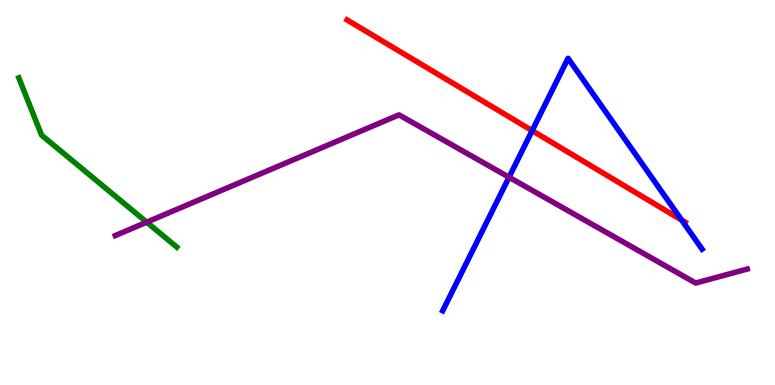[{'lines': ['blue', 'red'], 'intersections': [{'x': 6.87, 'y': 6.61}, {'x': 8.8, 'y': 4.28}]}, {'lines': ['green', 'red'], 'intersections': []}, {'lines': ['purple', 'red'], 'intersections': []}, {'lines': ['blue', 'green'], 'intersections': []}, {'lines': ['blue', 'purple'], 'intersections': [{'x': 6.57, 'y': 5.4}]}, {'lines': ['green', 'purple'], 'intersections': [{'x': 1.89, 'y': 4.23}]}]